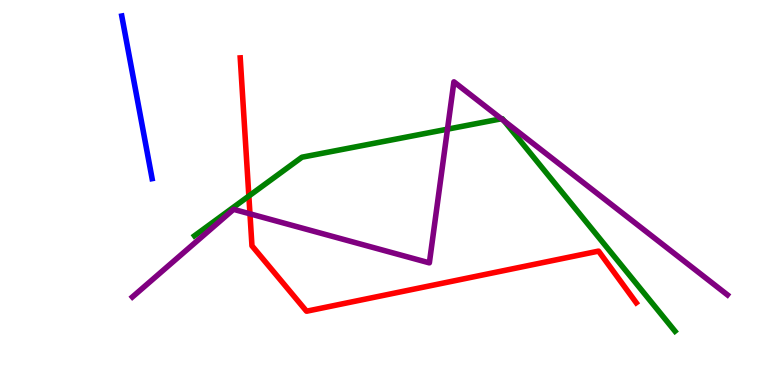[{'lines': ['blue', 'red'], 'intersections': []}, {'lines': ['green', 'red'], 'intersections': [{'x': 3.21, 'y': 4.91}]}, {'lines': ['purple', 'red'], 'intersections': [{'x': 3.23, 'y': 4.45}]}, {'lines': ['blue', 'green'], 'intersections': []}, {'lines': ['blue', 'purple'], 'intersections': []}, {'lines': ['green', 'purple'], 'intersections': [{'x': 5.77, 'y': 6.64}, {'x': 6.47, 'y': 6.91}, {'x': 6.5, 'y': 6.86}]}]